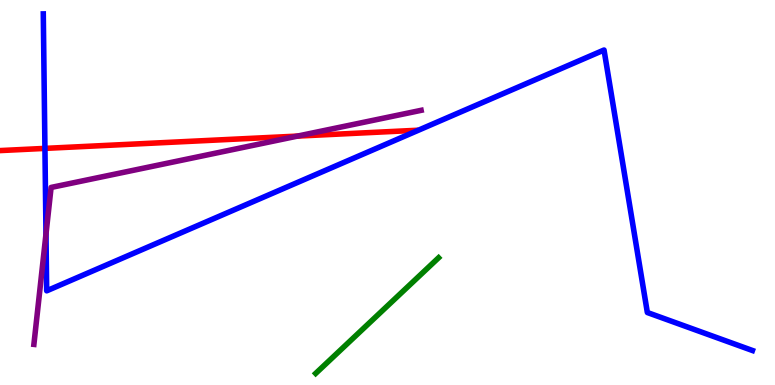[{'lines': ['blue', 'red'], 'intersections': [{'x': 0.58, 'y': 6.15}]}, {'lines': ['green', 'red'], 'intersections': []}, {'lines': ['purple', 'red'], 'intersections': [{'x': 3.84, 'y': 6.46}]}, {'lines': ['blue', 'green'], 'intersections': []}, {'lines': ['blue', 'purple'], 'intersections': [{'x': 0.593, 'y': 3.92}]}, {'lines': ['green', 'purple'], 'intersections': []}]